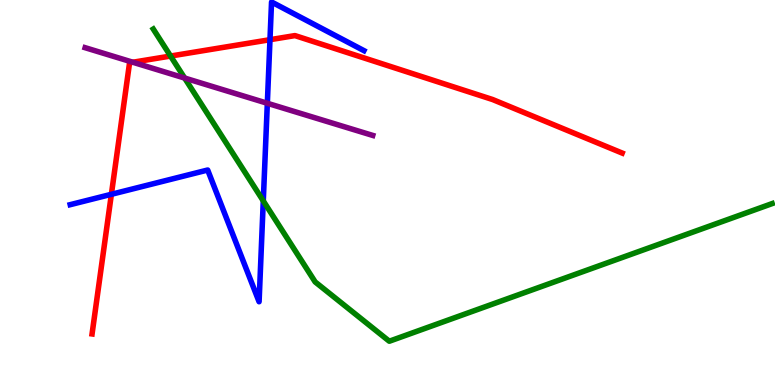[{'lines': ['blue', 'red'], 'intersections': [{'x': 1.44, 'y': 4.95}, {'x': 3.48, 'y': 8.97}]}, {'lines': ['green', 'red'], 'intersections': [{'x': 2.2, 'y': 8.54}]}, {'lines': ['purple', 'red'], 'intersections': [{'x': 1.71, 'y': 8.38}]}, {'lines': ['blue', 'green'], 'intersections': [{'x': 3.4, 'y': 4.78}]}, {'lines': ['blue', 'purple'], 'intersections': [{'x': 3.45, 'y': 7.32}]}, {'lines': ['green', 'purple'], 'intersections': [{'x': 2.38, 'y': 7.97}]}]